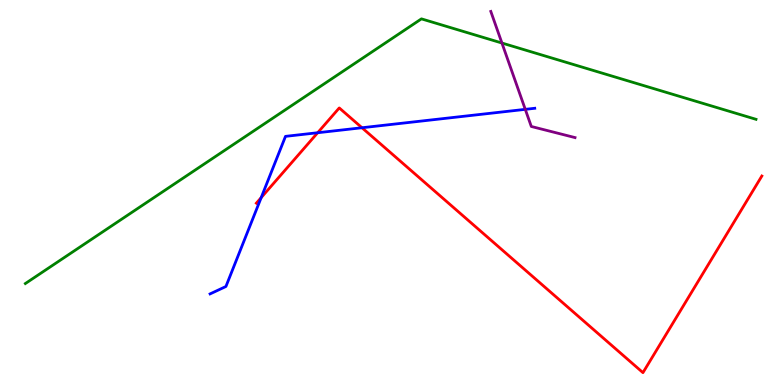[{'lines': ['blue', 'red'], 'intersections': [{'x': 3.37, 'y': 4.87}, {'x': 4.1, 'y': 6.55}, {'x': 4.67, 'y': 6.68}]}, {'lines': ['green', 'red'], 'intersections': []}, {'lines': ['purple', 'red'], 'intersections': []}, {'lines': ['blue', 'green'], 'intersections': []}, {'lines': ['blue', 'purple'], 'intersections': [{'x': 6.78, 'y': 7.16}]}, {'lines': ['green', 'purple'], 'intersections': [{'x': 6.48, 'y': 8.88}]}]